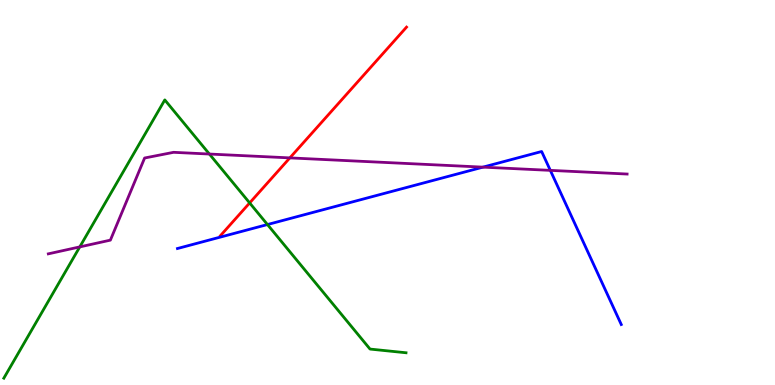[{'lines': ['blue', 'red'], 'intersections': []}, {'lines': ['green', 'red'], 'intersections': [{'x': 3.22, 'y': 4.73}]}, {'lines': ['purple', 'red'], 'intersections': [{'x': 3.74, 'y': 5.9}]}, {'lines': ['blue', 'green'], 'intersections': [{'x': 3.45, 'y': 4.17}]}, {'lines': ['blue', 'purple'], 'intersections': [{'x': 6.23, 'y': 5.66}, {'x': 7.1, 'y': 5.57}]}, {'lines': ['green', 'purple'], 'intersections': [{'x': 1.03, 'y': 3.59}, {'x': 2.7, 'y': 6.0}]}]